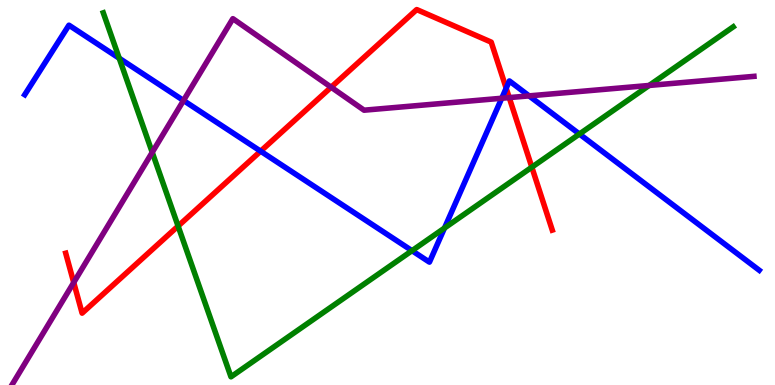[{'lines': ['blue', 'red'], 'intersections': [{'x': 3.36, 'y': 6.07}, {'x': 6.53, 'y': 7.71}]}, {'lines': ['green', 'red'], 'intersections': [{'x': 2.3, 'y': 4.13}, {'x': 6.86, 'y': 5.66}]}, {'lines': ['purple', 'red'], 'intersections': [{'x': 0.951, 'y': 2.66}, {'x': 4.27, 'y': 7.73}, {'x': 6.57, 'y': 7.46}]}, {'lines': ['blue', 'green'], 'intersections': [{'x': 1.54, 'y': 8.49}, {'x': 5.32, 'y': 3.49}, {'x': 5.74, 'y': 4.08}, {'x': 7.48, 'y': 6.52}]}, {'lines': ['blue', 'purple'], 'intersections': [{'x': 2.37, 'y': 7.39}, {'x': 6.47, 'y': 7.45}, {'x': 6.83, 'y': 7.51}]}, {'lines': ['green', 'purple'], 'intersections': [{'x': 1.96, 'y': 6.04}, {'x': 8.38, 'y': 7.78}]}]